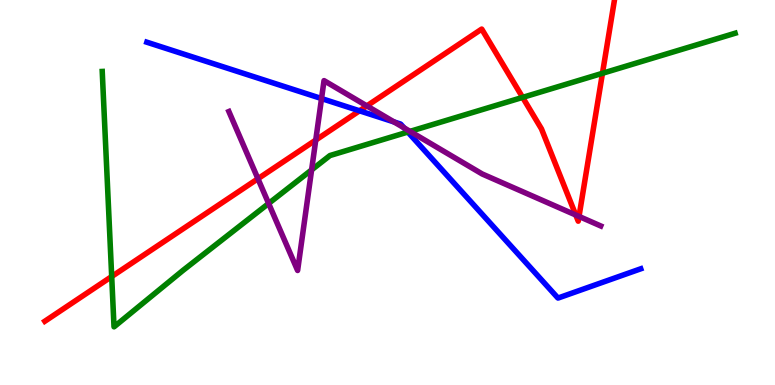[{'lines': ['blue', 'red'], 'intersections': [{'x': 4.64, 'y': 7.12}]}, {'lines': ['green', 'red'], 'intersections': [{'x': 1.44, 'y': 2.82}, {'x': 6.74, 'y': 7.47}, {'x': 7.77, 'y': 8.1}]}, {'lines': ['purple', 'red'], 'intersections': [{'x': 3.33, 'y': 5.36}, {'x': 4.07, 'y': 6.36}, {'x': 4.73, 'y': 7.25}, {'x': 7.43, 'y': 4.42}, {'x': 7.47, 'y': 4.38}]}, {'lines': ['blue', 'green'], 'intersections': [{'x': 5.26, 'y': 6.57}]}, {'lines': ['blue', 'purple'], 'intersections': [{'x': 4.15, 'y': 7.44}, {'x': 5.08, 'y': 6.83}, {'x': 5.21, 'y': 6.68}]}, {'lines': ['green', 'purple'], 'intersections': [{'x': 3.47, 'y': 4.72}, {'x': 4.02, 'y': 5.59}, {'x': 5.29, 'y': 6.59}]}]